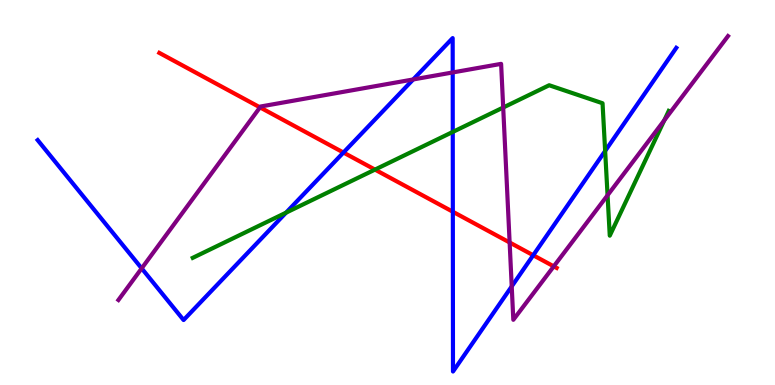[{'lines': ['blue', 'red'], 'intersections': [{'x': 4.43, 'y': 6.04}, {'x': 5.84, 'y': 4.5}, {'x': 6.88, 'y': 3.37}]}, {'lines': ['green', 'red'], 'intersections': [{'x': 4.84, 'y': 5.59}]}, {'lines': ['purple', 'red'], 'intersections': [{'x': 3.35, 'y': 7.21}, {'x': 6.58, 'y': 3.7}, {'x': 7.15, 'y': 3.08}]}, {'lines': ['blue', 'green'], 'intersections': [{'x': 3.69, 'y': 4.48}, {'x': 5.84, 'y': 6.57}, {'x': 7.81, 'y': 6.08}]}, {'lines': ['blue', 'purple'], 'intersections': [{'x': 1.83, 'y': 3.03}, {'x': 5.33, 'y': 7.94}, {'x': 5.84, 'y': 8.12}, {'x': 6.6, 'y': 2.56}]}, {'lines': ['green', 'purple'], 'intersections': [{'x': 6.49, 'y': 7.21}, {'x': 7.84, 'y': 4.93}, {'x': 8.57, 'y': 6.88}]}]